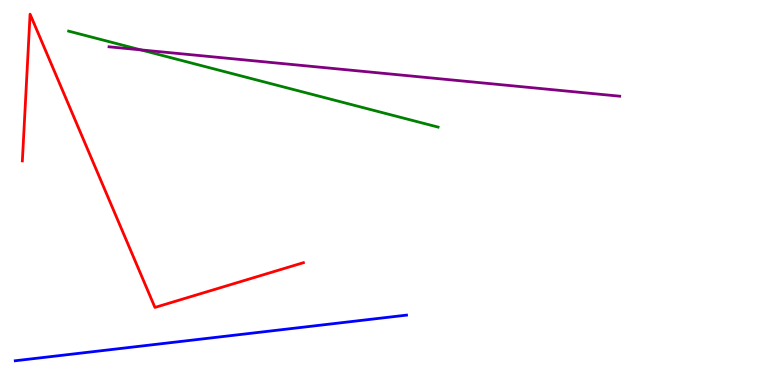[{'lines': ['blue', 'red'], 'intersections': []}, {'lines': ['green', 'red'], 'intersections': []}, {'lines': ['purple', 'red'], 'intersections': []}, {'lines': ['blue', 'green'], 'intersections': []}, {'lines': ['blue', 'purple'], 'intersections': []}, {'lines': ['green', 'purple'], 'intersections': [{'x': 1.82, 'y': 8.7}]}]